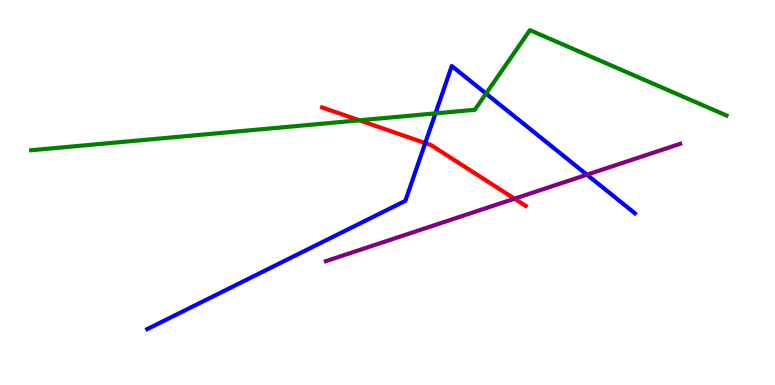[{'lines': ['blue', 'red'], 'intersections': [{'x': 5.49, 'y': 6.28}]}, {'lines': ['green', 'red'], 'intersections': [{'x': 4.64, 'y': 6.87}]}, {'lines': ['purple', 'red'], 'intersections': [{'x': 6.64, 'y': 4.84}]}, {'lines': ['blue', 'green'], 'intersections': [{'x': 5.62, 'y': 7.06}, {'x': 6.27, 'y': 7.57}]}, {'lines': ['blue', 'purple'], 'intersections': [{'x': 7.57, 'y': 5.46}]}, {'lines': ['green', 'purple'], 'intersections': []}]